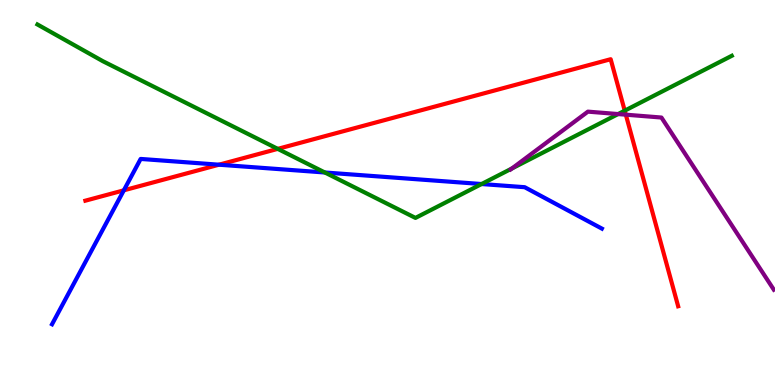[{'lines': ['blue', 'red'], 'intersections': [{'x': 1.6, 'y': 5.06}, {'x': 2.83, 'y': 5.72}]}, {'lines': ['green', 'red'], 'intersections': [{'x': 3.58, 'y': 6.13}, {'x': 8.06, 'y': 7.13}]}, {'lines': ['purple', 'red'], 'intersections': [{'x': 8.08, 'y': 7.02}]}, {'lines': ['blue', 'green'], 'intersections': [{'x': 4.19, 'y': 5.52}, {'x': 6.21, 'y': 5.22}]}, {'lines': ['blue', 'purple'], 'intersections': []}, {'lines': ['green', 'purple'], 'intersections': [{'x': 6.61, 'y': 5.62}, {'x': 7.98, 'y': 7.04}]}]